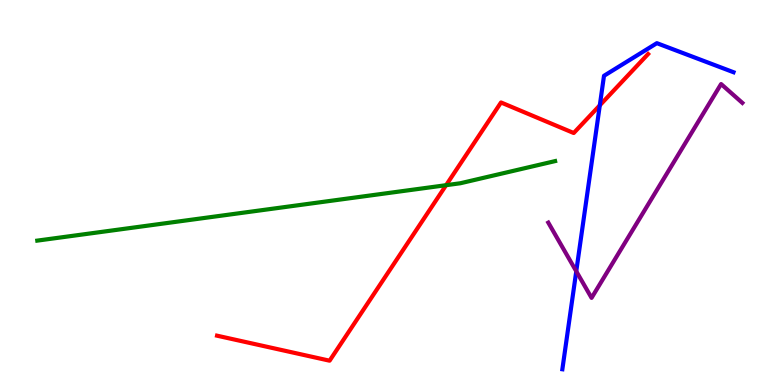[{'lines': ['blue', 'red'], 'intersections': [{'x': 7.74, 'y': 7.26}]}, {'lines': ['green', 'red'], 'intersections': [{'x': 5.76, 'y': 5.19}]}, {'lines': ['purple', 'red'], 'intersections': []}, {'lines': ['blue', 'green'], 'intersections': []}, {'lines': ['blue', 'purple'], 'intersections': [{'x': 7.44, 'y': 2.95}]}, {'lines': ['green', 'purple'], 'intersections': []}]